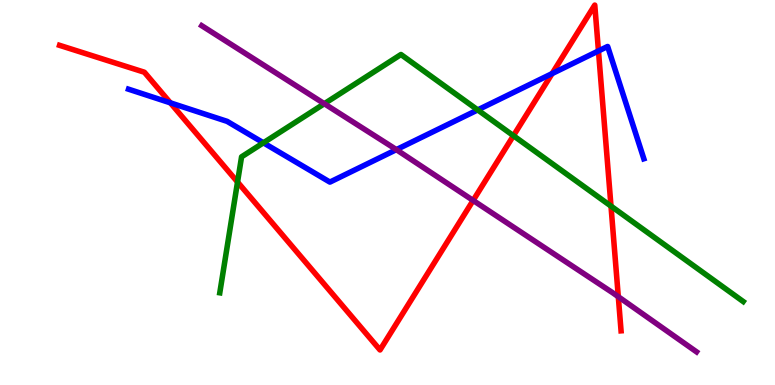[{'lines': ['blue', 'red'], 'intersections': [{'x': 2.2, 'y': 7.33}, {'x': 7.12, 'y': 8.09}, {'x': 7.72, 'y': 8.68}]}, {'lines': ['green', 'red'], 'intersections': [{'x': 3.06, 'y': 5.27}, {'x': 6.63, 'y': 6.48}, {'x': 7.88, 'y': 4.65}]}, {'lines': ['purple', 'red'], 'intersections': [{'x': 6.1, 'y': 4.79}, {'x': 7.98, 'y': 2.29}]}, {'lines': ['blue', 'green'], 'intersections': [{'x': 3.4, 'y': 6.29}, {'x': 6.16, 'y': 7.15}]}, {'lines': ['blue', 'purple'], 'intersections': [{'x': 5.11, 'y': 6.11}]}, {'lines': ['green', 'purple'], 'intersections': [{'x': 4.18, 'y': 7.31}]}]